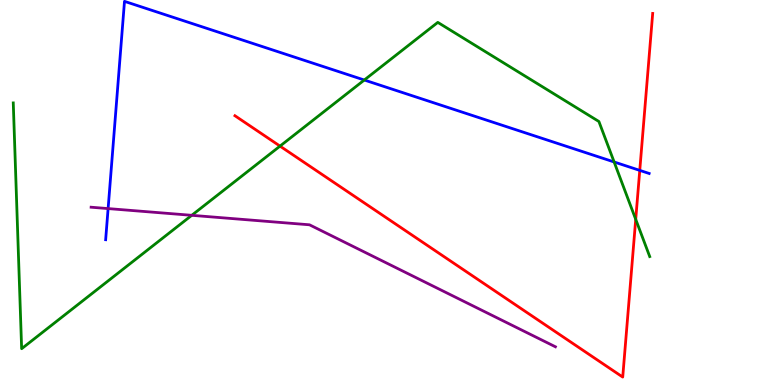[{'lines': ['blue', 'red'], 'intersections': [{'x': 8.25, 'y': 5.57}]}, {'lines': ['green', 'red'], 'intersections': [{'x': 3.61, 'y': 6.2}, {'x': 8.2, 'y': 4.3}]}, {'lines': ['purple', 'red'], 'intersections': []}, {'lines': ['blue', 'green'], 'intersections': [{'x': 4.7, 'y': 7.92}, {'x': 7.92, 'y': 5.79}]}, {'lines': ['blue', 'purple'], 'intersections': [{'x': 1.39, 'y': 4.58}]}, {'lines': ['green', 'purple'], 'intersections': [{'x': 2.47, 'y': 4.41}]}]